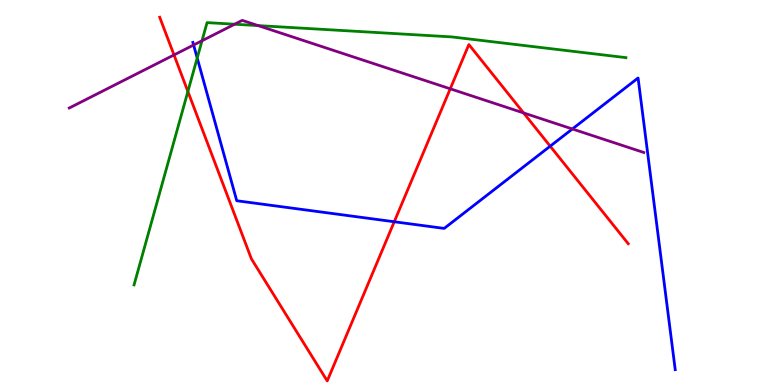[{'lines': ['blue', 'red'], 'intersections': [{'x': 5.09, 'y': 4.24}, {'x': 7.1, 'y': 6.2}]}, {'lines': ['green', 'red'], 'intersections': [{'x': 2.42, 'y': 7.62}]}, {'lines': ['purple', 'red'], 'intersections': [{'x': 2.25, 'y': 8.57}, {'x': 5.81, 'y': 7.69}, {'x': 6.76, 'y': 7.07}]}, {'lines': ['blue', 'green'], 'intersections': [{'x': 2.54, 'y': 8.49}]}, {'lines': ['blue', 'purple'], 'intersections': [{'x': 2.5, 'y': 8.83}, {'x': 7.39, 'y': 6.65}]}, {'lines': ['green', 'purple'], 'intersections': [{'x': 2.61, 'y': 8.94}, {'x': 3.03, 'y': 9.37}, {'x': 3.33, 'y': 9.34}]}]